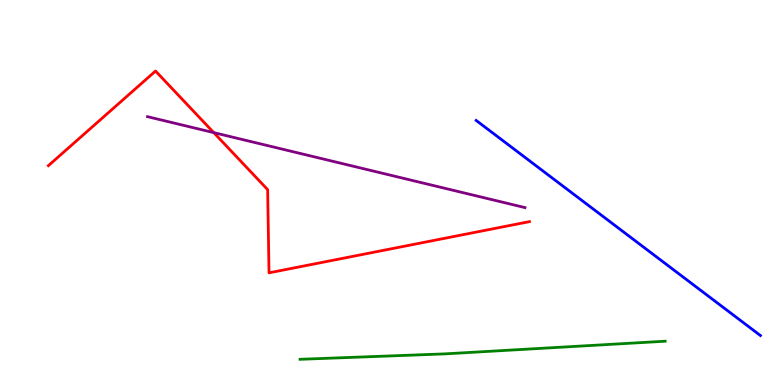[{'lines': ['blue', 'red'], 'intersections': []}, {'lines': ['green', 'red'], 'intersections': []}, {'lines': ['purple', 'red'], 'intersections': [{'x': 2.76, 'y': 6.56}]}, {'lines': ['blue', 'green'], 'intersections': []}, {'lines': ['blue', 'purple'], 'intersections': []}, {'lines': ['green', 'purple'], 'intersections': []}]